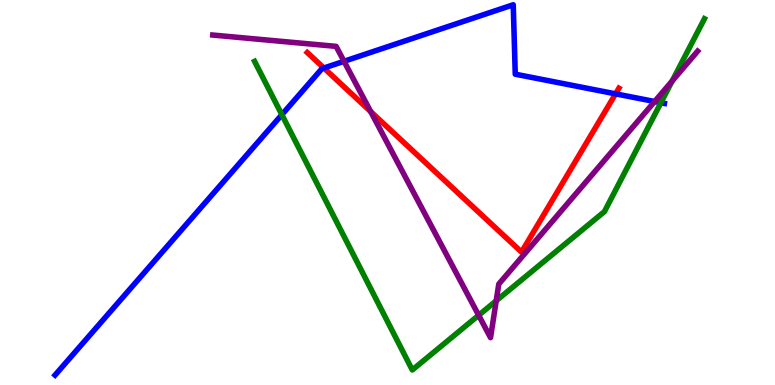[{'lines': ['blue', 'red'], 'intersections': [{'x': 4.18, 'y': 8.23}, {'x': 7.94, 'y': 7.56}]}, {'lines': ['green', 'red'], 'intersections': []}, {'lines': ['purple', 'red'], 'intersections': [{'x': 4.78, 'y': 7.1}]}, {'lines': ['blue', 'green'], 'intersections': [{'x': 3.64, 'y': 7.02}, {'x': 8.53, 'y': 7.33}]}, {'lines': ['blue', 'purple'], 'intersections': [{'x': 4.44, 'y': 8.41}, {'x': 8.45, 'y': 7.36}]}, {'lines': ['green', 'purple'], 'intersections': [{'x': 6.18, 'y': 1.81}, {'x': 6.4, 'y': 2.19}, {'x': 8.67, 'y': 7.9}]}]